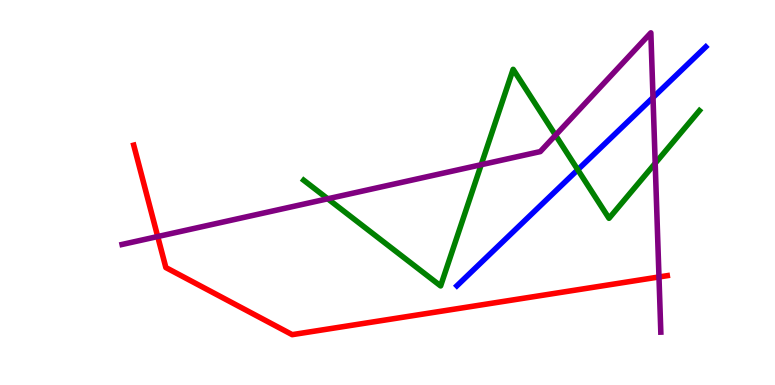[{'lines': ['blue', 'red'], 'intersections': []}, {'lines': ['green', 'red'], 'intersections': []}, {'lines': ['purple', 'red'], 'intersections': [{'x': 2.03, 'y': 3.86}, {'x': 8.5, 'y': 2.81}]}, {'lines': ['blue', 'green'], 'intersections': [{'x': 7.46, 'y': 5.59}]}, {'lines': ['blue', 'purple'], 'intersections': [{'x': 8.43, 'y': 7.47}]}, {'lines': ['green', 'purple'], 'intersections': [{'x': 4.23, 'y': 4.84}, {'x': 6.21, 'y': 5.72}, {'x': 7.17, 'y': 6.49}, {'x': 8.45, 'y': 5.76}]}]